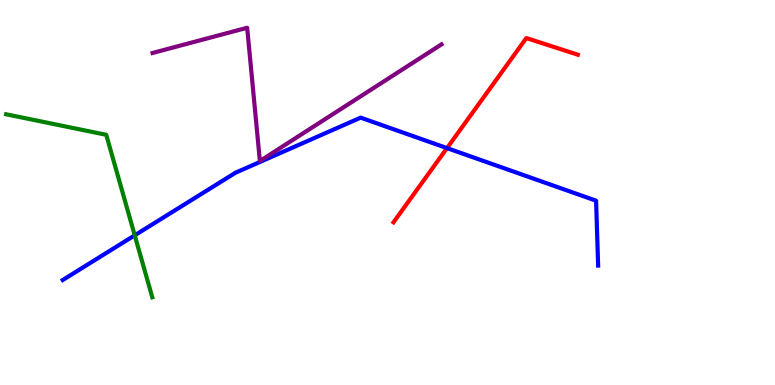[{'lines': ['blue', 'red'], 'intersections': [{'x': 5.77, 'y': 6.15}]}, {'lines': ['green', 'red'], 'intersections': []}, {'lines': ['purple', 'red'], 'intersections': []}, {'lines': ['blue', 'green'], 'intersections': [{'x': 1.74, 'y': 3.89}]}, {'lines': ['blue', 'purple'], 'intersections': []}, {'lines': ['green', 'purple'], 'intersections': []}]